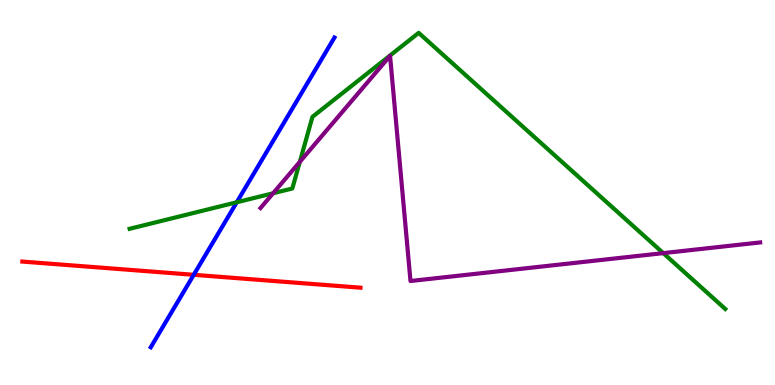[{'lines': ['blue', 'red'], 'intersections': [{'x': 2.5, 'y': 2.86}]}, {'lines': ['green', 'red'], 'intersections': []}, {'lines': ['purple', 'red'], 'intersections': []}, {'lines': ['blue', 'green'], 'intersections': [{'x': 3.05, 'y': 4.75}]}, {'lines': ['blue', 'purple'], 'intersections': []}, {'lines': ['green', 'purple'], 'intersections': [{'x': 3.52, 'y': 4.98}, {'x': 3.87, 'y': 5.8}, {'x': 8.56, 'y': 3.43}]}]